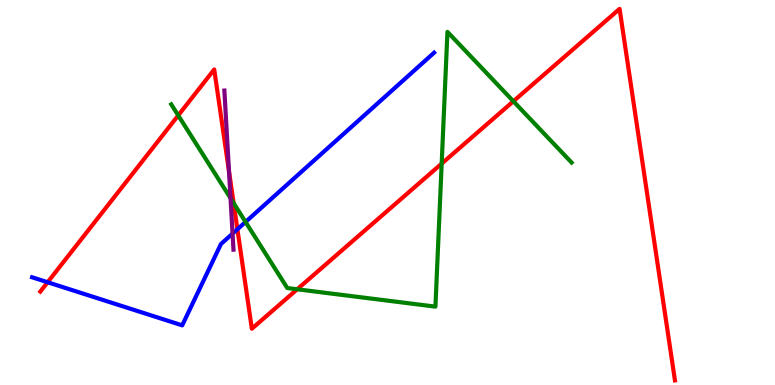[{'lines': ['blue', 'red'], 'intersections': [{'x': 0.615, 'y': 2.67}, {'x': 3.06, 'y': 4.05}]}, {'lines': ['green', 'red'], 'intersections': [{'x': 2.3, 'y': 7.0}, {'x': 3.01, 'y': 4.73}, {'x': 3.83, 'y': 2.49}, {'x': 5.7, 'y': 5.75}, {'x': 6.62, 'y': 7.37}]}, {'lines': ['purple', 'red'], 'intersections': [{'x': 2.95, 'y': 5.55}]}, {'lines': ['blue', 'green'], 'intersections': [{'x': 3.17, 'y': 4.23}]}, {'lines': ['blue', 'purple'], 'intersections': [{'x': 3.0, 'y': 3.93}]}, {'lines': ['green', 'purple'], 'intersections': [{'x': 2.97, 'y': 4.85}]}]